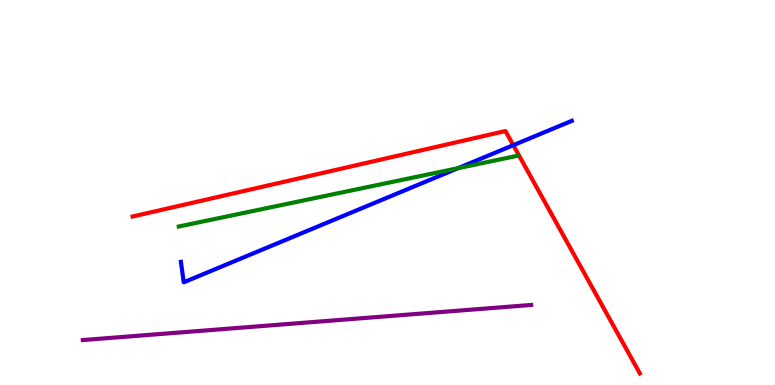[{'lines': ['blue', 'red'], 'intersections': [{'x': 6.62, 'y': 6.23}]}, {'lines': ['green', 'red'], 'intersections': []}, {'lines': ['purple', 'red'], 'intersections': []}, {'lines': ['blue', 'green'], 'intersections': [{'x': 5.91, 'y': 5.63}]}, {'lines': ['blue', 'purple'], 'intersections': []}, {'lines': ['green', 'purple'], 'intersections': []}]